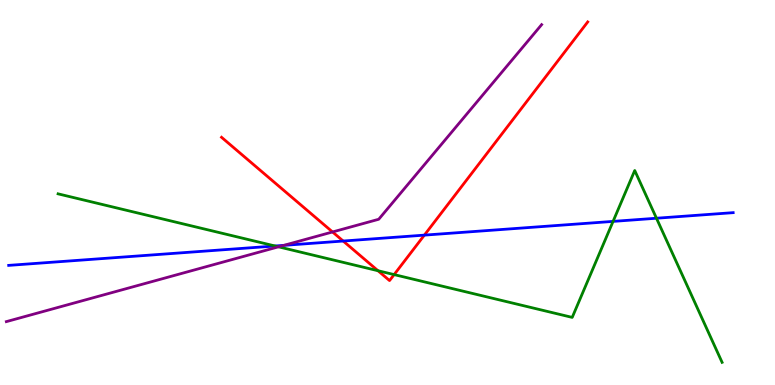[{'lines': ['blue', 'red'], 'intersections': [{'x': 4.43, 'y': 3.74}, {'x': 5.48, 'y': 3.89}]}, {'lines': ['green', 'red'], 'intersections': [{'x': 4.88, 'y': 2.97}, {'x': 5.09, 'y': 2.87}]}, {'lines': ['purple', 'red'], 'intersections': [{'x': 4.29, 'y': 3.98}]}, {'lines': ['blue', 'green'], 'intersections': [{'x': 3.55, 'y': 3.61}, {'x': 7.91, 'y': 4.25}, {'x': 8.47, 'y': 4.33}]}, {'lines': ['blue', 'purple'], 'intersections': [{'x': 3.66, 'y': 3.63}]}, {'lines': ['green', 'purple'], 'intersections': [{'x': 3.59, 'y': 3.59}]}]